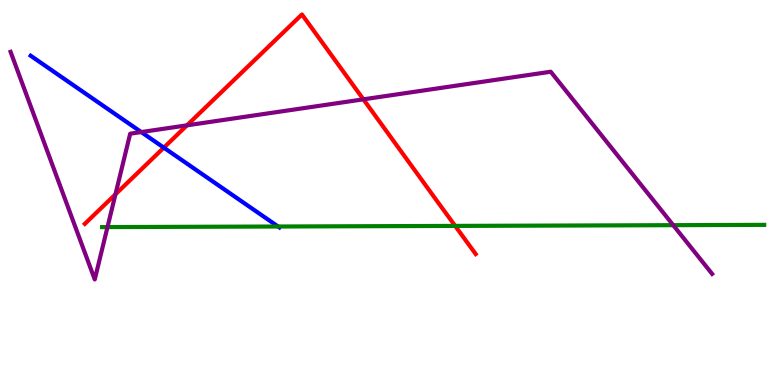[{'lines': ['blue', 'red'], 'intersections': [{'x': 2.11, 'y': 6.16}]}, {'lines': ['green', 'red'], 'intersections': [{'x': 5.87, 'y': 4.13}]}, {'lines': ['purple', 'red'], 'intersections': [{'x': 1.49, 'y': 4.95}, {'x': 2.41, 'y': 6.74}, {'x': 4.69, 'y': 7.42}]}, {'lines': ['blue', 'green'], 'intersections': [{'x': 3.59, 'y': 4.12}]}, {'lines': ['blue', 'purple'], 'intersections': [{'x': 1.82, 'y': 6.57}]}, {'lines': ['green', 'purple'], 'intersections': [{'x': 1.39, 'y': 4.1}, {'x': 8.69, 'y': 4.15}]}]